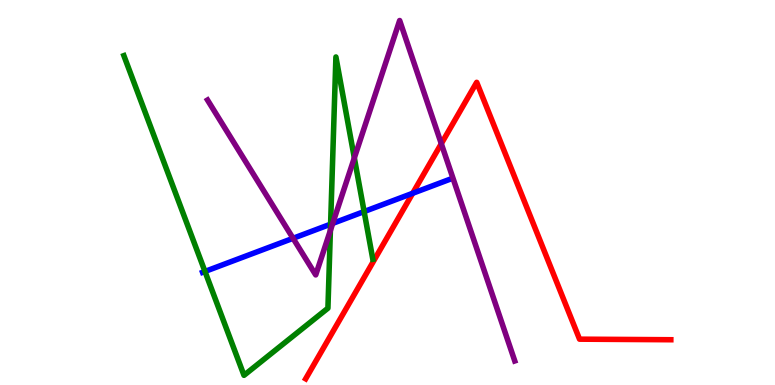[{'lines': ['blue', 'red'], 'intersections': [{'x': 5.33, 'y': 4.98}]}, {'lines': ['green', 'red'], 'intersections': []}, {'lines': ['purple', 'red'], 'intersections': [{'x': 5.69, 'y': 6.27}]}, {'lines': ['blue', 'green'], 'intersections': [{'x': 2.64, 'y': 2.95}, {'x': 4.27, 'y': 4.18}, {'x': 4.7, 'y': 4.5}]}, {'lines': ['blue', 'purple'], 'intersections': [{'x': 3.78, 'y': 3.81}, {'x': 4.29, 'y': 4.2}]}, {'lines': ['green', 'purple'], 'intersections': [{'x': 4.26, 'y': 4.01}, {'x': 4.57, 'y': 5.9}]}]